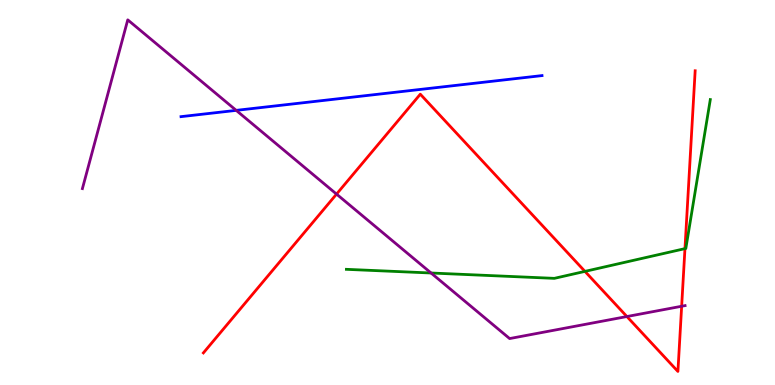[{'lines': ['blue', 'red'], 'intersections': []}, {'lines': ['green', 'red'], 'intersections': [{'x': 7.55, 'y': 2.95}, {'x': 8.84, 'y': 3.54}]}, {'lines': ['purple', 'red'], 'intersections': [{'x': 4.34, 'y': 4.96}, {'x': 8.09, 'y': 1.78}, {'x': 8.8, 'y': 2.05}]}, {'lines': ['blue', 'green'], 'intersections': []}, {'lines': ['blue', 'purple'], 'intersections': [{'x': 3.05, 'y': 7.13}]}, {'lines': ['green', 'purple'], 'intersections': [{'x': 5.56, 'y': 2.91}]}]